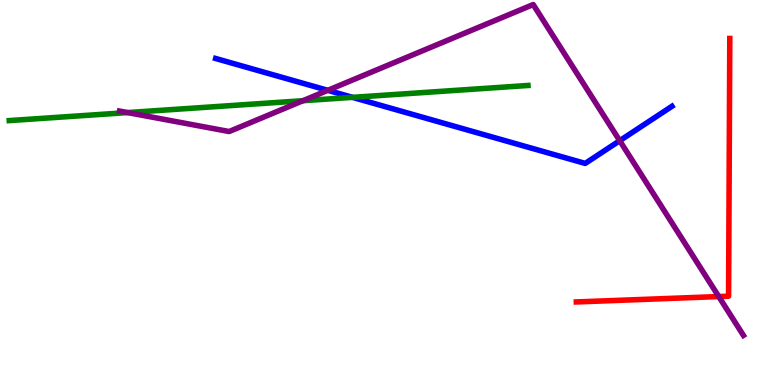[{'lines': ['blue', 'red'], 'intersections': []}, {'lines': ['green', 'red'], 'intersections': []}, {'lines': ['purple', 'red'], 'intersections': [{'x': 9.27, 'y': 2.3}]}, {'lines': ['blue', 'green'], 'intersections': [{'x': 4.55, 'y': 7.47}]}, {'lines': ['blue', 'purple'], 'intersections': [{'x': 4.23, 'y': 7.65}, {'x': 8.0, 'y': 6.35}]}, {'lines': ['green', 'purple'], 'intersections': [{'x': 1.65, 'y': 7.08}, {'x': 3.91, 'y': 7.38}]}]